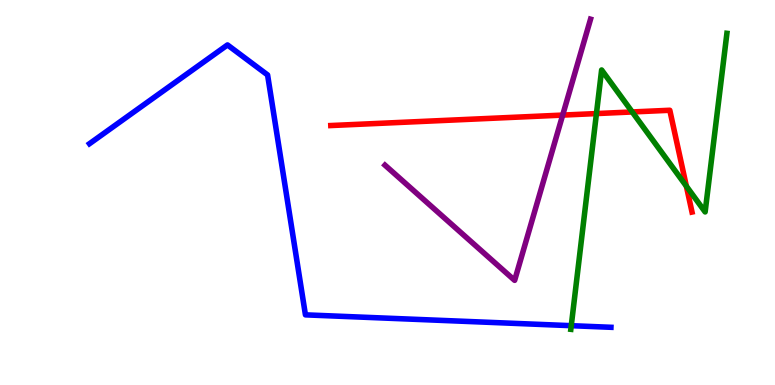[{'lines': ['blue', 'red'], 'intersections': []}, {'lines': ['green', 'red'], 'intersections': [{'x': 7.7, 'y': 7.05}, {'x': 8.16, 'y': 7.09}, {'x': 8.86, 'y': 5.16}]}, {'lines': ['purple', 'red'], 'intersections': [{'x': 7.26, 'y': 7.01}]}, {'lines': ['blue', 'green'], 'intersections': [{'x': 7.37, 'y': 1.54}]}, {'lines': ['blue', 'purple'], 'intersections': []}, {'lines': ['green', 'purple'], 'intersections': []}]